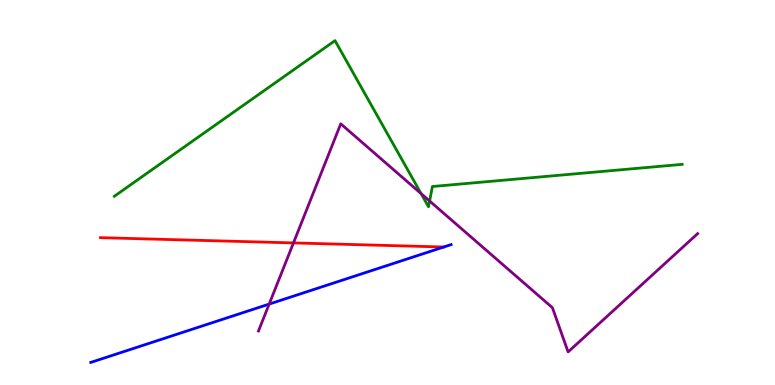[{'lines': ['blue', 'red'], 'intersections': []}, {'lines': ['green', 'red'], 'intersections': []}, {'lines': ['purple', 'red'], 'intersections': [{'x': 3.79, 'y': 3.69}]}, {'lines': ['blue', 'green'], 'intersections': []}, {'lines': ['blue', 'purple'], 'intersections': [{'x': 3.47, 'y': 2.1}]}, {'lines': ['green', 'purple'], 'intersections': [{'x': 5.43, 'y': 4.97}, {'x': 5.54, 'y': 4.78}]}]